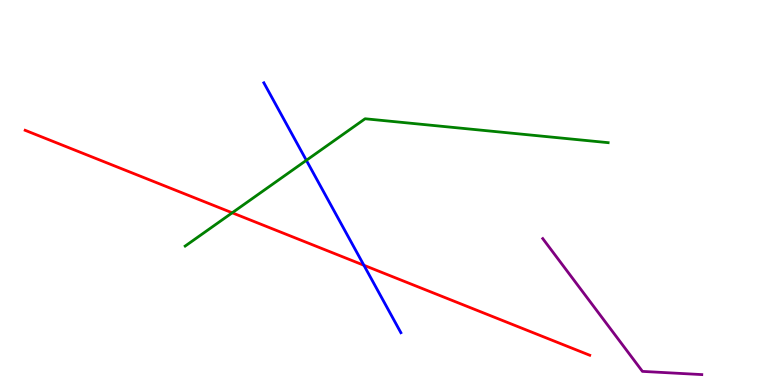[{'lines': ['blue', 'red'], 'intersections': [{'x': 4.7, 'y': 3.11}]}, {'lines': ['green', 'red'], 'intersections': [{'x': 3.0, 'y': 4.47}]}, {'lines': ['purple', 'red'], 'intersections': []}, {'lines': ['blue', 'green'], 'intersections': [{'x': 3.95, 'y': 5.84}]}, {'lines': ['blue', 'purple'], 'intersections': []}, {'lines': ['green', 'purple'], 'intersections': []}]